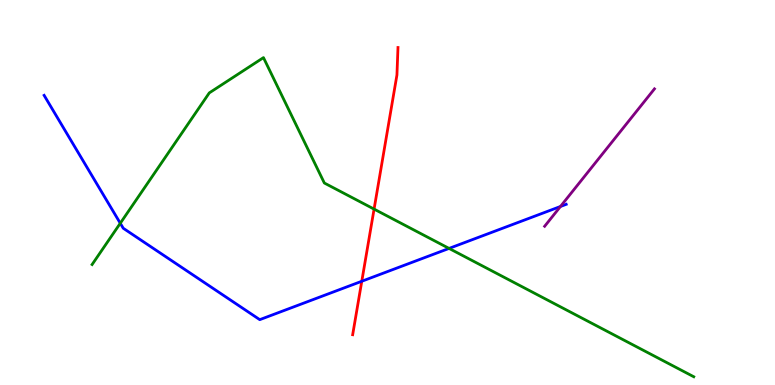[{'lines': ['blue', 'red'], 'intersections': [{'x': 4.67, 'y': 2.69}]}, {'lines': ['green', 'red'], 'intersections': [{'x': 4.83, 'y': 4.57}]}, {'lines': ['purple', 'red'], 'intersections': []}, {'lines': ['blue', 'green'], 'intersections': [{'x': 1.55, 'y': 4.2}, {'x': 5.79, 'y': 3.55}]}, {'lines': ['blue', 'purple'], 'intersections': [{'x': 7.23, 'y': 4.64}]}, {'lines': ['green', 'purple'], 'intersections': []}]